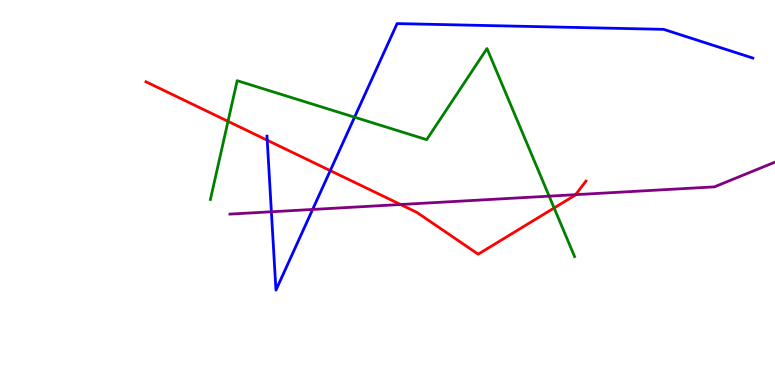[{'lines': ['blue', 'red'], 'intersections': [{'x': 3.45, 'y': 6.36}, {'x': 4.26, 'y': 5.57}]}, {'lines': ['green', 'red'], 'intersections': [{'x': 2.94, 'y': 6.85}, {'x': 7.15, 'y': 4.6}]}, {'lines': ['purple', 'red'], 'intersections': [{'x': 5.17, 'y': 4.69}, {'x': 7.43, 'y': 4.94}]}, {'lines': ['blue', 'green'], 'intersections': [{'x': 4.57, 'y': 6.96}]}, {'lines': ['blue', 'purple'], 'intersections': [{'x': 3.5, 'y': 4.5}, {'x': 4.03, 'y': 4.56}]}, {'lines': ['green', 'purple'], 'intersections': [{'x': 7.09, 'y': 4.91}]}]